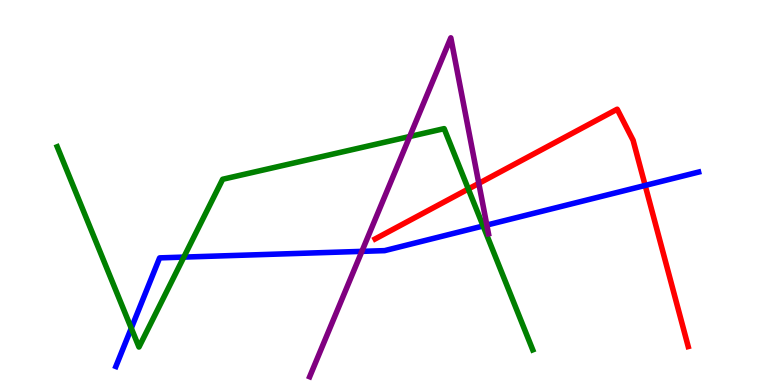[{'lines': ['blue', 'red'], 'intersections': [{'x': 8.32, 'y': 5.18}]}, {'lines': ['green', 'red'], 'intersections': [{'x': 6.04, 'y': 5.09}]}, {'lines': ['purple', 'red'], 'intersections': [{'x': 6.18, 'y': 5.24}]}, {'lines': ['blue', 'green'], 'intersections': [{'x': 1.69, 'y': 1.47}, {'x': 2.37, 'y': 3.32}, {'x': 6.23, 'y': 4.13}]}, {'lines': ['blue', 'purple'], 'intersections': [{'x': 4.67, 'y': 3.47}, {'x': 6.28, 'y': 4.15}]}, {'lines': ['green', 'purple'], 'intersections': [{'x': 5.29, 'y': 6.45}]}]